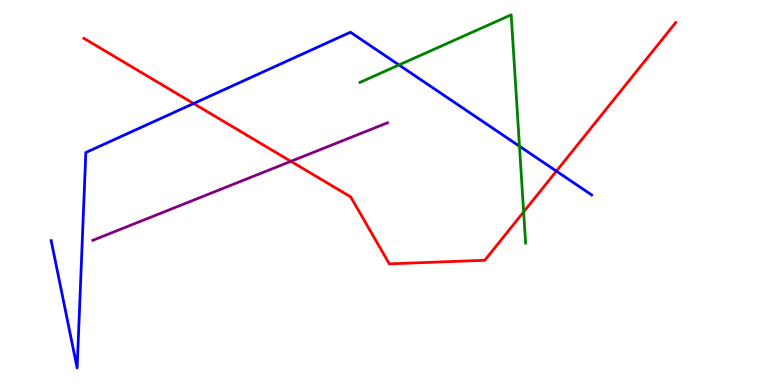[{'lines': ['blue', 'red'], 'intersections': [{'x': 2.5, 'y': 7.31}, {'x': 7.18, 'y': 5.56}]}, {'lines': ['green', 'red'], 'intersections': [{'x': 6.76, 'y': 4.5}]}, {'lines': ['purple', 'red'], 'intersections': [{'x': 3.75, 'y': 5.81}]}, {'lines': ['blue', 'green'], 'intersections': [{'x': 5.15, 'y': 8.31}, {'x': 6.7, 'y': 6.2}]}, {'lines': ['blue', 'purple'], 'intersections': []}, {'lines': ['green', 'purple'], 'intersections': []}]